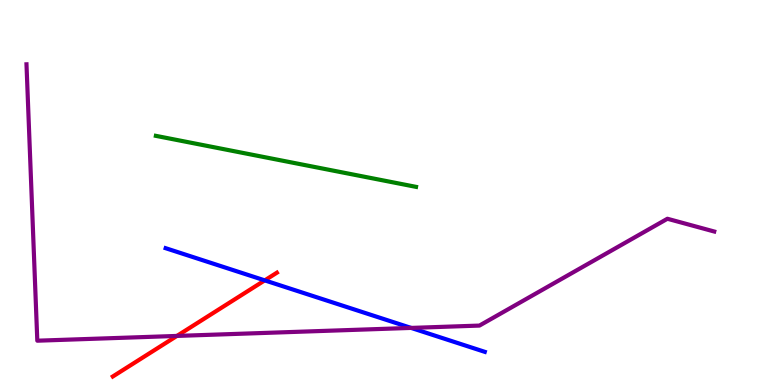[{'lines': ['blue', 'red'], 'intersections': [{'x': 3.42, 'y': 2.72}]}, {'lines': ['green', 'red'], 'intersections': []}, {'lines': ['purple', 'red'], 'intersections': [{'x': 2.28, 'y': 1.27}]}, {'lines': ['blue', 'green'], 'intersections': []}, {'lines': ['blue', 'purple'], 'intersections': [{'x': 5.3, 'y': 1.48}]}, {'lines': ['green', 'purple'], 'intersections': []}]